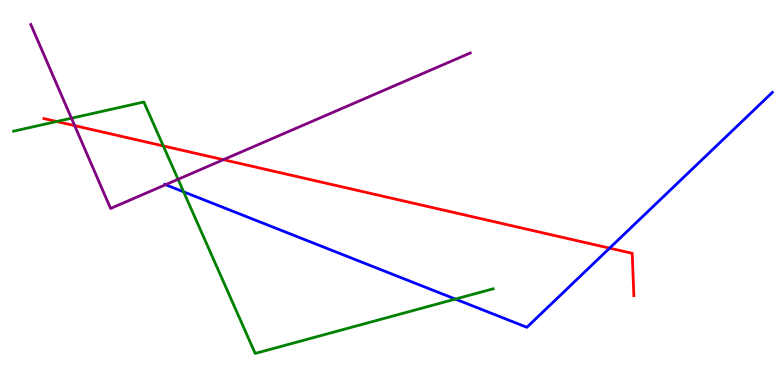[{'lines': ['blue', 'red'], 'intersections': [{'x': 7.87, 'y': 3.55}]}, {'lines': ['green', 'red'], 'intersections': [{'x': 0.731, 'y': 6.84}, {'x': 2.11, 'y': 6.21}]}, {'lines': ['purple', 'red'], 'intersections': [{'x': 0.963, 'y': 6.74}, {'x': 2.88, 'y': 5.85}]}, {'lines': ['blue', 'green'], 'intersections': [{'x': 2.37, 'y': 5.02}, {'x': 5.88, 'y': 2.23}]}, {'lines': ['blue', 'purple'], 'intersections': [{'x': 2.14, 'y': 5.2}]}, {'lines': ['green', 'purple'], 'intersections': [{'x': 0.922, 'y': 6.93}, {'x': 2.3, 'y': 5.34}]}]